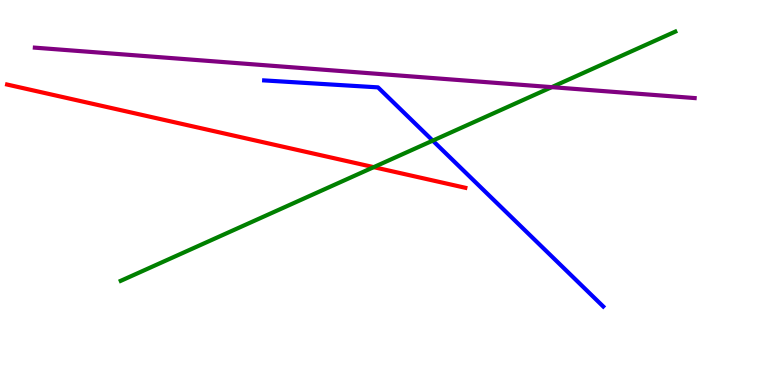[{'lines': ['blue', 'red'], 'intersections': []}, {'lines': ['green', 'red'], 'intersections': [{'x': 4.82, 'y': 5.66}]}, {'lines': ['purple', 'red'], 'intersections': []}, {'lines': ['blue', 'green'], 'intersections': [{'x': 5.58, 'y': 6.35}]}, {'lines': ['blue', 'purple'], 'intersections': []}, {'lines': ['green', 'purple'], 'intersections': [{'x': 7.12, 'y': 7.74}]}]